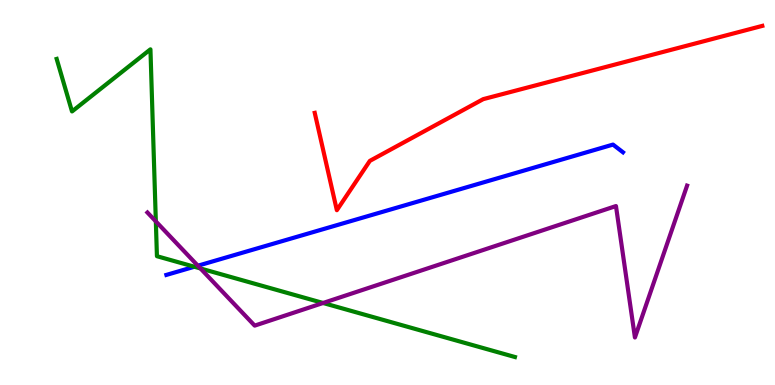[{'lines': ['blue', 'red'], 'intersections': []}, {'lines': ['green', 'red'], 'intersections': []}, {'lines': ['purple', 'red'], 'intersections': []}, {'lines': ['blue', 'green'], 'intersections': [{'x': 2.51, 'y': 3.07}]}, {'lines': ['blue', 'purple'], 'intersections': [{'x': 2.55, 'y': 3.1}]}, {'lines': ['green', 'purple'], 'intersections': [{'x': 2.01, 'y': 4.25}, {'x': 2.59, 'y': 3.03}, {'x': 4.17, 'y': 2.13}]}]